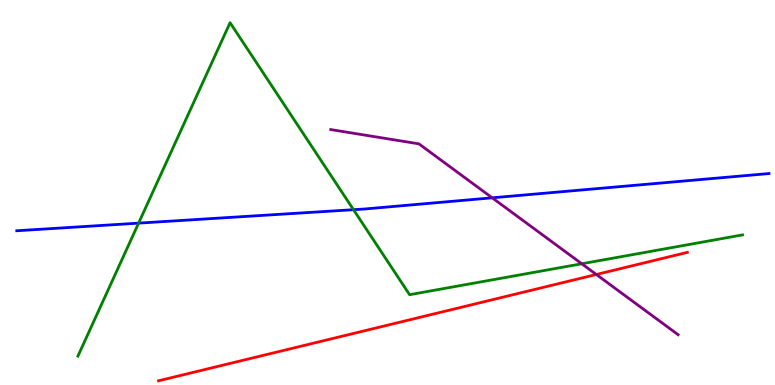[{'lines': ['blue', 'red'], 'intersections': []}, {'lines': ['green', 'red'], 'intersections': []}, {'lines': ['purple', 'red'], 'intersections': [{'x': 7.69, 'y': 2.87}]}, {'lines': ['blue', 'green'], 'intersections': [{'x': 1.79, 'y': 4.2}, {'x': 4.56, 'y': 4.55}]}, {'lines': ['blue', 'purple'], 'intersections': [{'x': 6.35, 'y': 4.86}]}, {'lines': ['green', 'purple'], 'intersections': [{'x': 7.51, 'y': 3.15}]}]